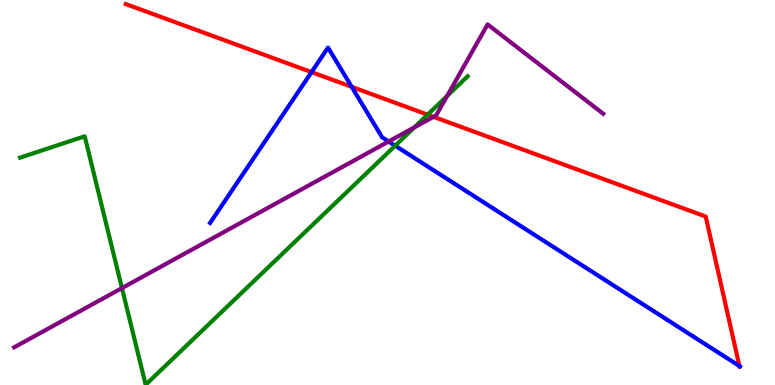[{'lines': ['blue', 'red'], 'intersections': [{'x': 4.02, 'y': 8.13}, {'x': 4.54, 'y': 7.74}, {'x': 9.54, 'y': 0.493}]}, {'lines': ['green', 'red'], 'intersections': [{'x': 5.52, 'y': 7.02}]}, {'lines': ['purple', 'red'], 'intersections': [{'x': 5.59, 'y': 6.97}]}, {'lines': ['blue', 'green'], 'intersections': [{'x': 5.1, 'y': 6.22}]}, {'lines': ['blue', 'purple'], 'intersections': [{'x': 5.01, 'y': 6.32}]}, {'lines': ['green', 'purple'], 'intersections': [{'x': 1.57, 'y': 2.52}, {'x': 5.35, 'y': 6.69}, {'x': 5.77, 'y': 7.51}]}]